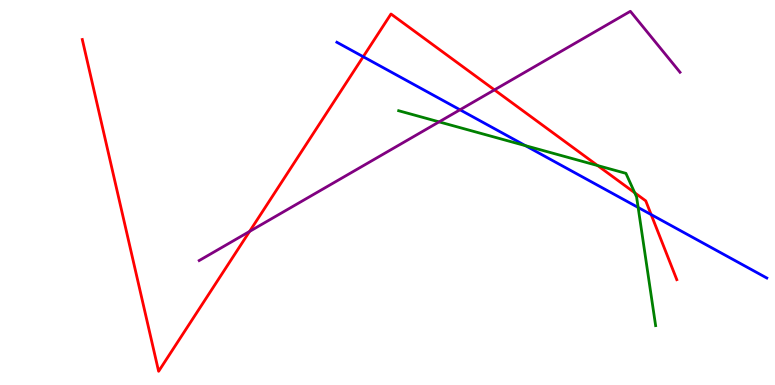[{'lines': ['blue', 'red'], 'intersections': [{'x': 4.69, 'y': 8.53}, {'x': 8.4, 'y': 4.43}]}, {'lines': ['green', 'red'], 'intersections': [{'x': 7.71, 'y': 5.7}, {'x': 8.19, 'y': 4.99}]}, {'lines': ['purple', 'red'], 'intersections': [{'x': 3.22, 'y': 3.99}, {'x': 6.38, 'y': 7.67}]}, {'lines': ['blue', 'green'], 'intersections': [{'x': 6.78, 'y': 6.22}, {'x': 8.23, 'y': 4.61}]}, {'lines': ['blue', 'purple'], 'intersections': [{'x': 5.94, 'y': 7.15}]}, {'lines': ['green', 'purple'], 'intersections': [{'x': 5.67, 'y': 6.83}]}]